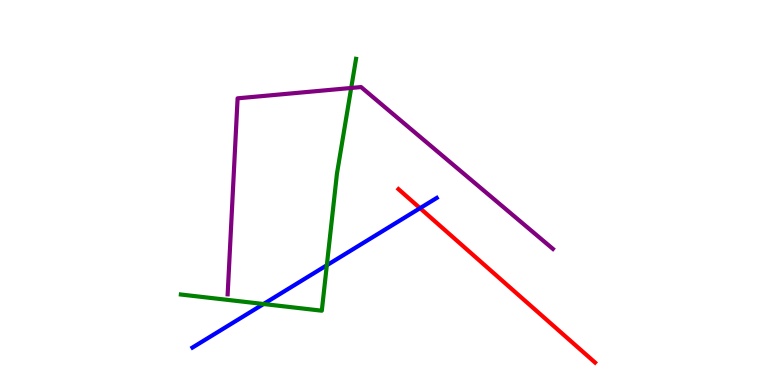[{'lines': ['blue', 'red'], 'intersections': [{'x': 5.42, 'y': 4.59}]}, {'lines': ['green', 'red'], 'intersections': []}, {'lines': ['purple', 'red'], 'intersections': []}, {'lines': ['blue', 'green'], 'intersections': [{'x': 3.4, 'y': 2.1}, {'x': 4.22, 'y': 3.11}]}, {'lines': ['blue', 'purple'], 'intersections': []}, {'lines': ['green', 'purple'], 'intersections': [{'x': 4.53, 'y': 7.72}]}]